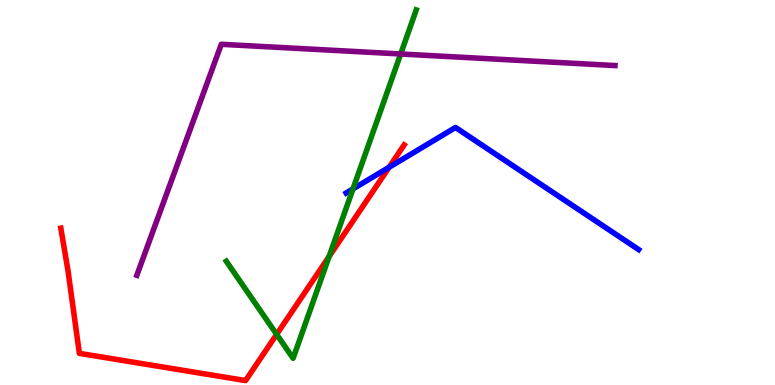[{'lines': ['blue', 'red'], 'intersections': [{'x': 5.02, 'y': 5.66}]}, {'lines': ['green', 'red'], 'intersections': [{'x': 3.57, 'y': 1.31}, {'x': 4.25, 'y': 3.34}]}, {'lines': ['purple', 'red'], 'intersections': []}, {'lines': ['blue', 'green'], 'intersections': [{'x': 4.55, 'y': 5.09}]}, {'lines': ['blue', 'purple'], 'intersections': []}, {'lines': ['green', 'purple'], 'intersections': [{'x': 5.17, 'y': 8.6}]}]